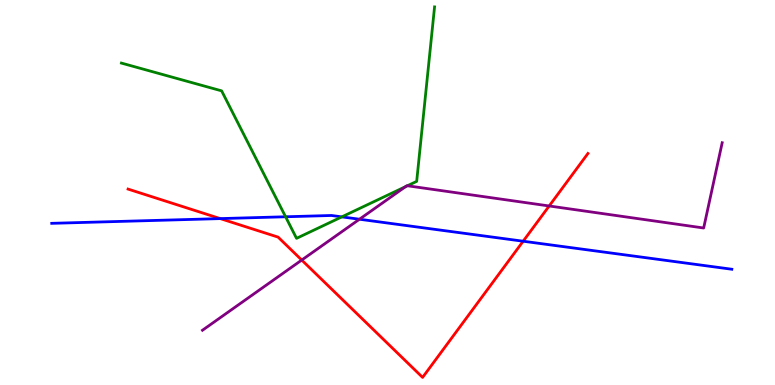[{'lines': ['blue', 'red'], 'intersections': [{'x': 2.84, 'y': 4.32}, {'x': 6.75, 'y': 3.73}]}, {'lines': ['green', 'red'], 'intersections': []}, {'lines': ['purple', 'red'], 'intersections': [{'x': 3.89, 'y': 3.25}, {'x': 7.09, 'y': 4.65}]}, {'lines': ['blue', 'green'], 'intersections': [{'x': 3.68, 'y': 4.37}, {'x': 4.41, 'y': 4.37}]}, {'lines': ['blue', 'purple'], 'intersections': [{'x': 4.64, 'y': 4.31}]}, {'lines': ['green', 'purple'], 'intersections': [{'x': 5.23, 'y': 5.15}, {'x': 5.26, 'y': 5.18}]}]